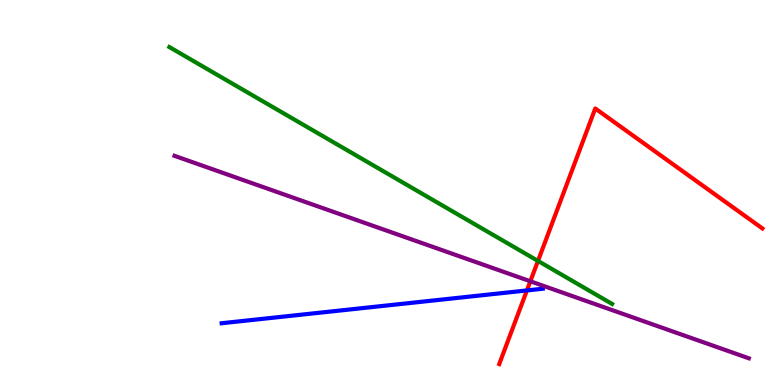[{'lines': ['blue', 'red'], 'intersections': [{'x': 6.8, 'y': 2.46}]}, {'lines': ['green', 'red'], 'intersections': [{'x': 6.94, 'y': 3.22}]}, {'lines': ['purple', 'red'], 'intersections': [{'x': 6.84, 'y': 2.69}]}, {'lines': ['blue', 'green'], 'intersections': []}, {'lines': ['blue', 'purple'], 'intersections': []}, {'lines': ['green', 'purple'], 'intersections': []}]